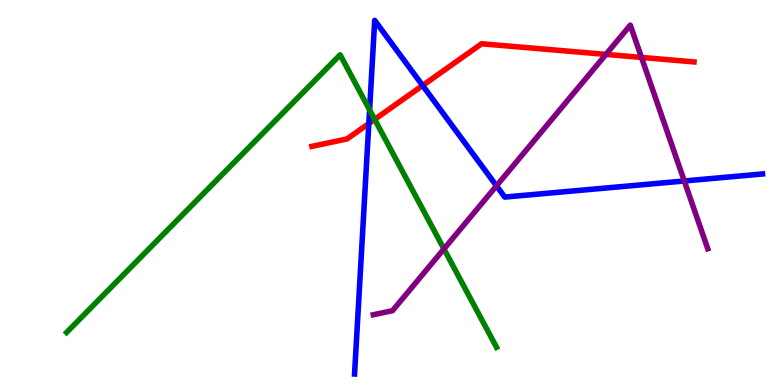[{'lines': ['blue', 'red'], 'intersections': [{'x': 4.76, 'y': 6.79}, {'x': 5.45, 'y': 7.78}]}, {'lines': ['green', 'red'], 'intersections': [{'x': 4.83, 'y': 6.9}]}, {'lines': ['purple', 'red'], 'intersections': [{'x': 7.82, 'y': 8.59}, {'x': 8.28, 'y': 8.51}]}, {'lines': ['blue', 'green'], 'intersections': [{'x': 4.77, 'y': 7.15}]}, {'lines': ['blue', 'purple'], 'intersections': [{'x': 6.41, 'y': 5.17}, {'x': 8.83, 'y': 5.3}]}, {'lines': ['green', 'purple'], 'intersections': [{'x': 5.73, 'y': 3.53}]}]